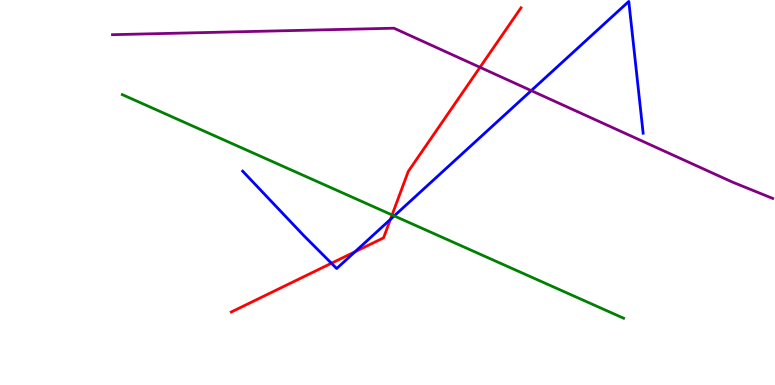[{'lines': ['blue', 'red'], 'intersections': [{'x': 4.28, 'y': 3.16}, {'x': 4.58, 'y': 3.46}, {'x': 5.04, 'y': 4.3}]}, {'lines': ['green', 'red'], 'intersections': [{'x': 5.06, 'y': 4.42}]}, {'lines': ['purple', 'red'], 'intersections': [{'x': 6.19, 'y': 8.25}]}, {'lines': ['blue', 'green'], 'intersections': [{'x': 5.09, 'y': 4.39}]}, {'lines': ['blue', 'purple'], 'intersections': [{'x': 6.85, 'y': 7.65}]}, {'lines': ['green', 'purple'], 'intersections': []}]